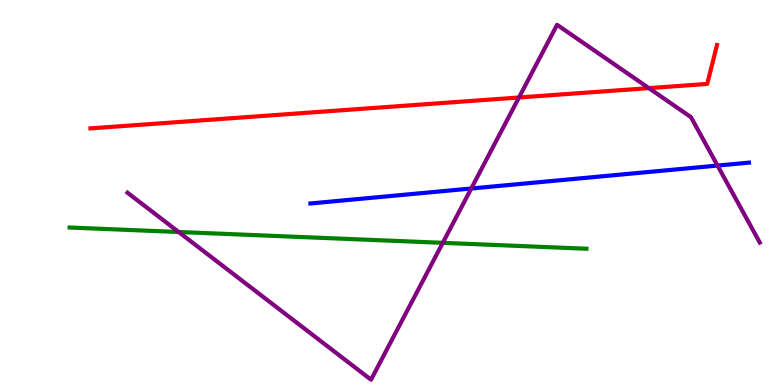[{'lines': ['blue', 'red'], 'intersections': []}, {'lines': ['green', 'red'], 'intersections': []}, {'lines': ['purple', 'red'], 'intersections': [{'x': 6.7, 'y': 7.47}, {'x': 8.37, 'y': 7.71}]}, {'lines': ['blue', 'green'], 'intersections': []}, {'lines': ['blue', 'purple'], 'intersections': [{'x': 6.08, 'y': 5.1}, {'x': 9.26, 'y': 5.7}]}, {'lines': ['green', 'purple'], 'intersections': [{'x': 2.31, 'y': 3.97}, {'x': 5.71, 'y': 3.69}]}]